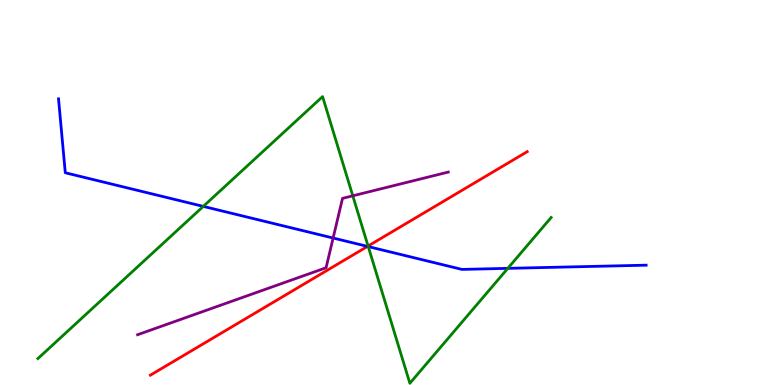[{'lines': ['blue', 'red'], 'intersections': [{'x': 4.74, 'y': 3.6}]}, {'lines': ['green', 'red'], 'intersections': [{'x': 4.75, 'y': 3.61}]}, {'lines': ['purple', 'red'], 'intersections': []}, {'lines': ['blue', 'green'], 'intersections': [{'x': 2.62, 'y': 4.64}, {'x': 4.75, 'y': 3.6}, {'x': 6.55, 'y': 3.03}]}, {'lines': ['blue', 'purple'], 'intersections': [{'x': 4.3, 'y': 3.82}]}, {'lines': ['green', 'purple'], 'intersections': [{'x': 4.55, 'y': 4.91}]}]